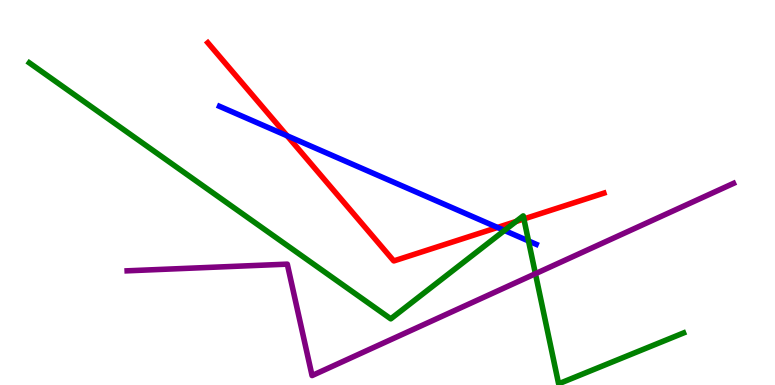[{'lines': ['blue', 'red'], 'intersections': [{'x': 3.7, 'y': 6.47}, {'x': 6.42, 'y': 4.09}]}, {'lines': ['green', 'red'], 'intersections': [{'x': 6.66, 'y': 4.25}, {'x': 6.76, 'y': 4.31}]}, {'lines': ['purple', 'red'], 'intersections': []}, {'lines': ['blue', 'green'], 'intersections': [{'x': 6.51, 'y': 4.01}, {'x': 6.82, 'y': 3.74}]}, {'lines': ['blue', 'purple'], 'intersections': []}, {'lines': ['green', 'purple'], 'intersections': [{'x': 6.91, 'y': 2.89}]}]